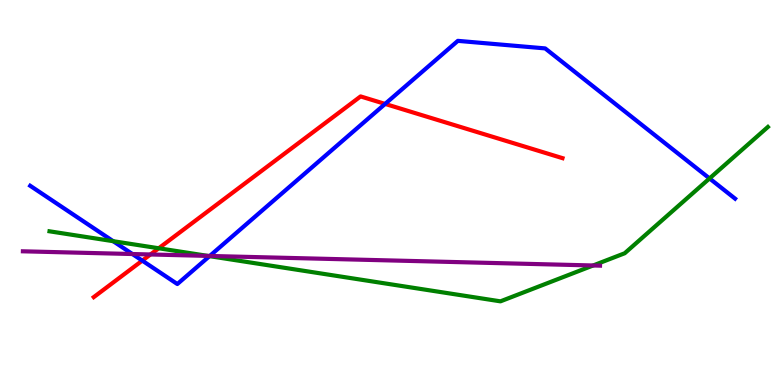[{'lines': ['blue', 'red'], 'intersections': [{'x': 1.84, 'y': 3.23}, {'x': 4.97, 'y': 7.3}]}, {'lines': ['green', 'red'], 'intersections': [{'x': 2.05, 'y': 3.55}]}, {'lines': ['purple', 'red'], 'intersections': [{'x': 1.94, 'y': 3.39}]}, {'lines': ['blue', 'green'], 'intersections': [{'x': 1.46, 'y': 3.74}, {'x': 2.7, 'y': 3.35}, {'x': 9.16, 'y': 5.37}]}, {'lines': ['blue', 'purple'], 'intersections': [{'x': 1.71, 'y': 3.4}, {'x': 2.71, 'y': 3.35}]}, {'lines': ['green', 'purple'], 'intersections': [{'x': 2.68, 'y': 3.35}, {'x': 7.65, 'y': 3.1}]}]